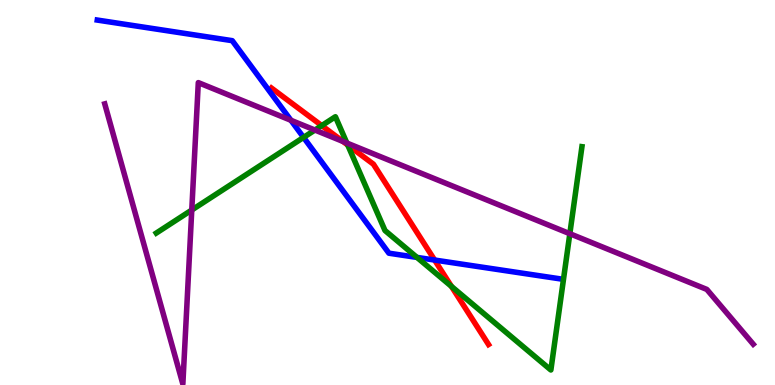[{'lines': ['blue', 'red'], 'intersections': [{'x': 5.61, 'y': 3.25}]}, {'lines': ['green', 'red'], 'intersections': [{'x': 4.15, 'y': 6.74}, {'x': 4.49, 'y': 6.23}, {'x': 5.82, 'y': 2.56}]}, {'lines': ['purple', 'red'], 'intersections': [{'x': 4.43, 'y': 6.33}]}, {'lines': ['blue', 'green'], 'intersections': [{'x': 3.92, 'y': 6.43}, {'x': 5.38, 'y': 3.31}]}, {'lines': ['blue', 'purple'], 'intersections': [{'x': 3.75, 'y': 6.88}]}, {'lines': ['green', 'purple'], 'intersections': [{'x': 2.47, 'y': 4.55}, {'x': 4.06, 'y': 6.62}, {'x': 4.48, 'y': 6.28}, {'x': 7.35, 'y': 3.93}]}]